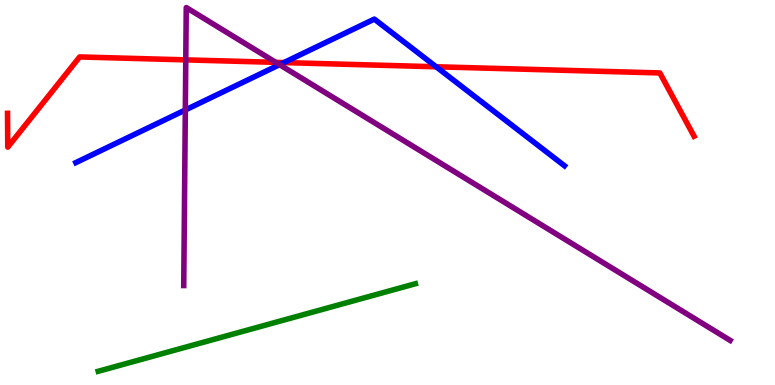[{'lines': ['blue', 'red'], 'intersections': [{'x': 3.66, 'y': 8.37}, {'x': 5.63, 'y': 8.27}]}, {'lines': ['green', 'red'], 'intersections': []}, {'lines': ['purple', 'red'], 'intersections': [{'x': 2.4, 'y': 8.44}, {'x': 3.56, 'y': 8.38}]}, {'lines': ['blue', 'green'], 'intersections': []}, {'lines': ['blue', 'purple'], 'intersections': [{'x': 2.39, 'y': 7.14}, {'x': 3.61, 'y': 8.32}]}, {'lines': ['green', 'purple'], 'intersections': []}]